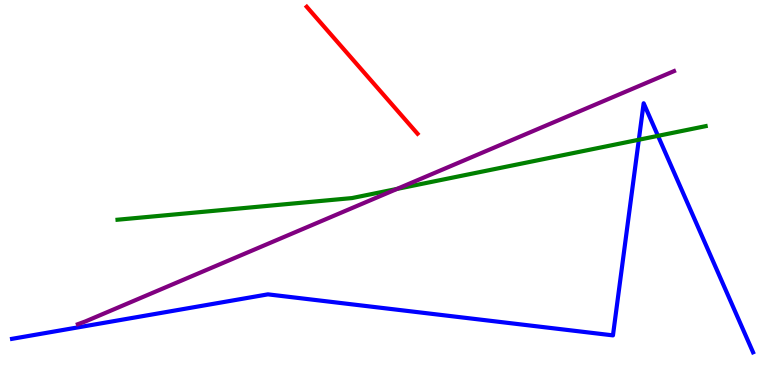[{'lines': ['blue', 'red'], 'intersections': []}, {'lines': ['green', 'red'], 'intersections': []}, {'lines': ['purple', 'red'], 'intersections': []}, {'lines': ['blue', 'green'], 'intersections': [{'x': 8.24, 'y': 6.37}, {'x': 8.49, 'y': 6.47}]}, {'lines': ['blue', 'purple'], 'intersections': []}, {'lines': ['green', 'purple'], 'intersections': [{'x': 5.12, 'y': 5.09}]}]